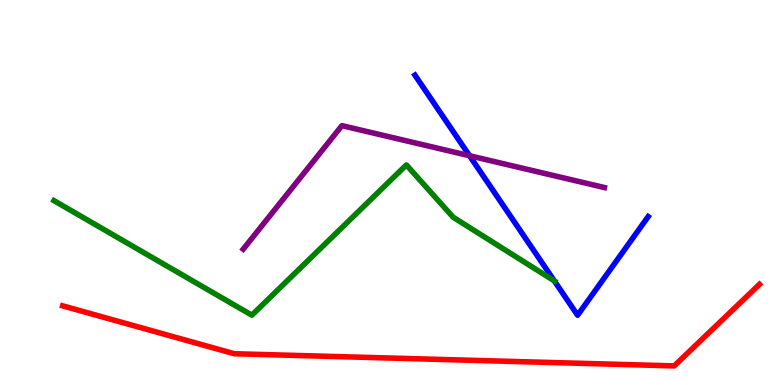[{'lines': ['blue', 'red'], 'intersections': []}, {'lines': ['green', 'red'], 'intersections': []}, {'lines': ['purple', 'red'], 'intersections': []}, {'lines': ['blue', 'green'], 'intersections': [{'x': 7.15, 'y': 2.7}]}, {'lines': ['blue', 'purple'], 'intersections': [{'x': 6.06, 'y': 5.95}]}, {'lines': ['green', 'purple'], 'intersections': []}]